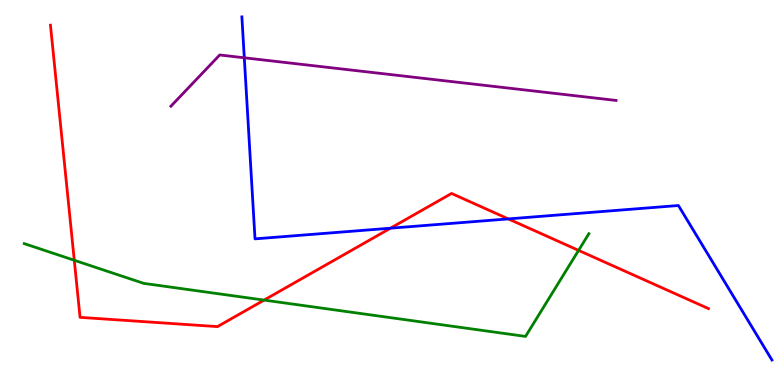[{'lines': ['blue', 'red'], 'intersections': [{'x': 5.04, 'y': 4.07}, {'x': 6.56, 'y': 4.31}]}, {'lines': ['green', 'red'], 'intersections': [{'x': 0.958, 'y': 3.24}, {'x': 3.41, 'y': 2.21}, {'x': 7.47, 'y': 3.5}]}, {'lines': ['purple', 'red'], 'intersections': []}, {'lines': ['blue', 'green'], 'intersections': []}, {'lines': ['blue', 'purple'], 'intersections': [{'x': 3.15, 'y': 8.5}]}, {'lines': ['green', 'purple'], 'intersections': []}]